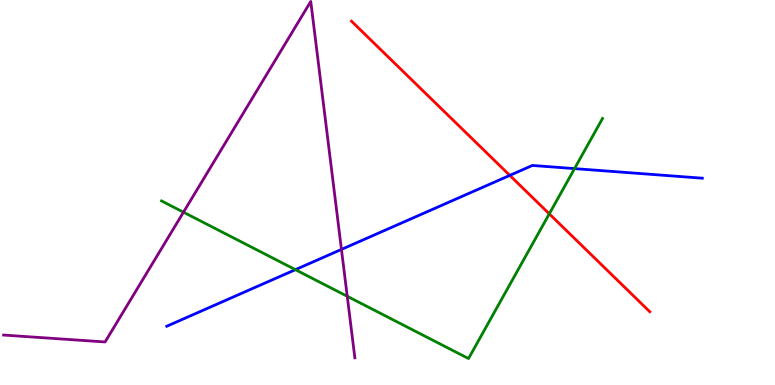[{'lines': ['blue', 'red'], 'intersections': [{'x': 6.58, 'y': 5.44}]}, {'lines': ['green', 'red'], 'intersections': [{'x': 7.09, 'y': 4.45}]}, {'lines': ['purple', 'red'], 'intersections': []}, {'lines': ['blue', 'green'], 'intersections': [{'x': 3.81, 'y': 3.0}, {'x': 7.41, 'y': 5.62}]}, {'lines': ['blue', 'purple'], 'intersections': [{'x': 4.41, 'y': 3.52}]}, {'lines': ['green', 'purple'], 'intersections': [{'x': 2.37, 'y': 4.49}, {'x': 4.48, 'y': 2.3}]}]